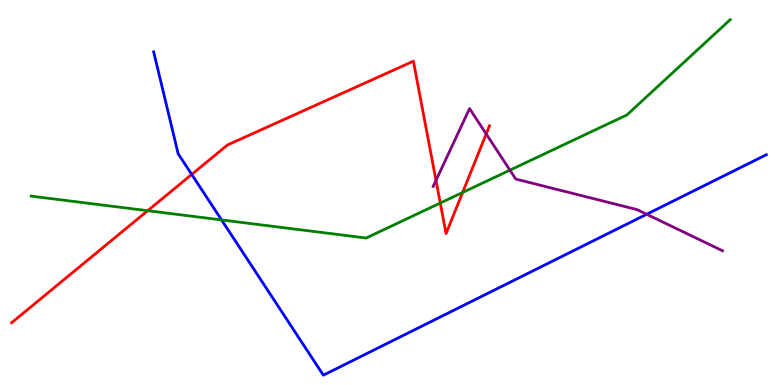[{'lines': ['blue', 'red'], 'intersections': [{'x': 2.47, 'y': 5.47}]}, {'lines': ['green', 'red'], 'intersections': [{'x': 1.91, 'y': 4.53}, {'x': 5.68, 'y': 4.73}, {'x': 5.97, 'y': 5.0}]}, {'lines': ['purple', 'red'], 'intersections': [{'x': 5.63, 'y': 5.31}, {'x': 6.27, 'y': 6.52}]}, {'lines': ['blue', 'green'], 'intersections': [{'x': 2.86, 'y': 4.29}]}, {'lines': ['blue', 'purple'], 'intersections': [{'x': 8.34, 'y': 4.43}]}, {'lines': ['green', 'purple'], 'intersections': [{'x': 6.58, 'y': 5.58}]}]